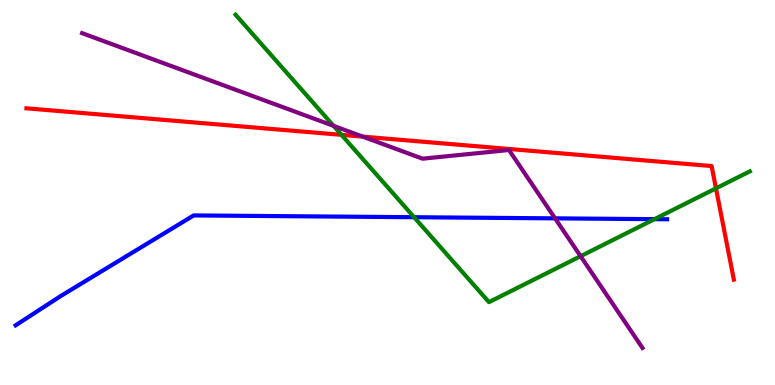[{'lines': ['blue', 'red'], 'intersections': []}, {'lines': ['green', 'red'], 'intersections': [{'x': 4.41, 'y': 6.5}, {'x': 9.24, 'y': 5.11}]}, {'lines': ['purple', 'red'], 'intersections': [{'x': 4.68, 'y': 6.45}]}, {'lines': ['blue', 'green'], 'intersections': [{'x': 5.34, 'y': 4.36}, {'x': 8.45, 'y': 4.31}]}, {'lines': ['blue', 'purple'], 'intersections': [{'x': 7.16, 'y': 4.33}]}, {'lines': ['green', 'purple'], 'intersections': [{'x': 4.3, 'y': 6.73}, {'x': 7.49, 'y': 3.35}]}]